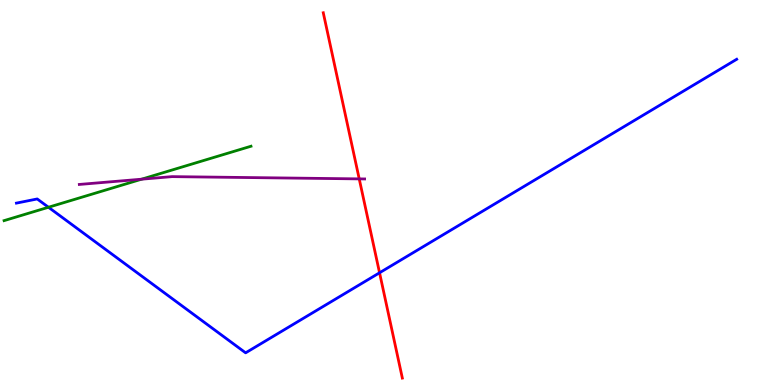[{'lines': ['blue', 'red'], 'intersections': [{'x': 4.9, 'y': 2.91}]}, {'lines': ['green', 'red'], 'intersections': []}, {'lines': ['purple', 'red'], 'intersections': [{'x': 4.64, 'y': 5.35}]}, {'lines': ['blue', 'green'], 'intersections': [{'x': 0.625, 'y': 4.62}]}, {'lines': ['blue', 'purple'], 'intersections': []}, {'lines': ['green', 'purple'], 'intersections': [{'x': 1.83, 'y': 5.35}]}]